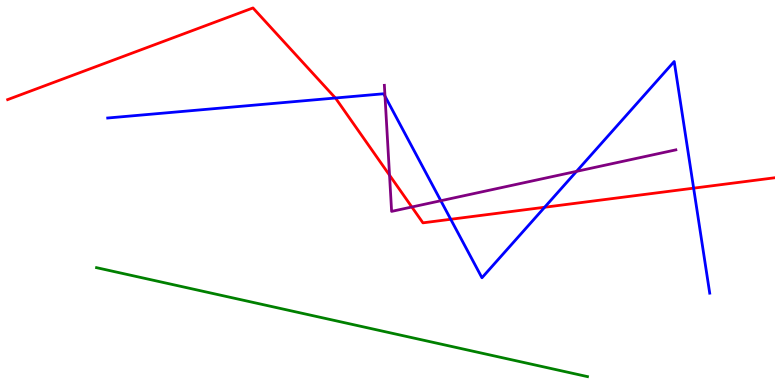[{'lines': ['blue', 'red'], 'intersections': [{'x': 4.33, 'y': 7.45}, {'x': 5.82, 'y': 4.3}, {'x': 7.03, 'y': 4.62}, {'x': 8.95, 'y': 5.11}]}, {'lines': ['green', 'red'], 'intersections': []}, {'lines': ['purple', 'red'], 'intersections': [{'x': 5.03, 'y': 5.45}, {'x': 5.31, 'y': 4.62}]}, {'lines': ['blue', 'green'], 'intersections': []}, {'lines': ['blue', 'purple'], 'intersections': [{'x': 4.97, 'y': 7.5}, {'x': 5.69, 'y': 4.79}, {'x': 7.44, 'y': 5.55}]}, {'lines': ['green', 'purple'], 'intersections': []}]